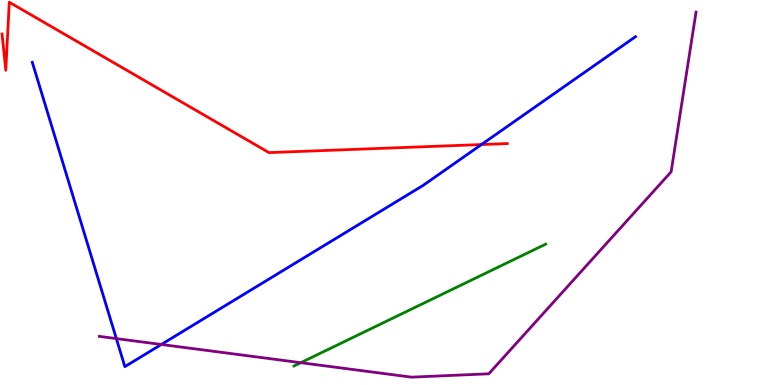[{'lines': ['blue', 'red'], 'intersections': [{'x': 6.21, 'y': 6.25}]}, {'lines': ['green', 'red'], 'intersections': []}, {'lines': ['purple', 'red'], 'intersections': []}, {'lines': ['blue', 'green'], 'intersections': []}, {'lines': ['blue', 'purple'], 'intersections': [{'x': 1.5, 'y': 1.21}, {'x': 2.08, 'y': 1.05}]}, {'lines': ['green', 'purple'], 'intersections': [{'x': 3.88, 'y': 0.579}]}]